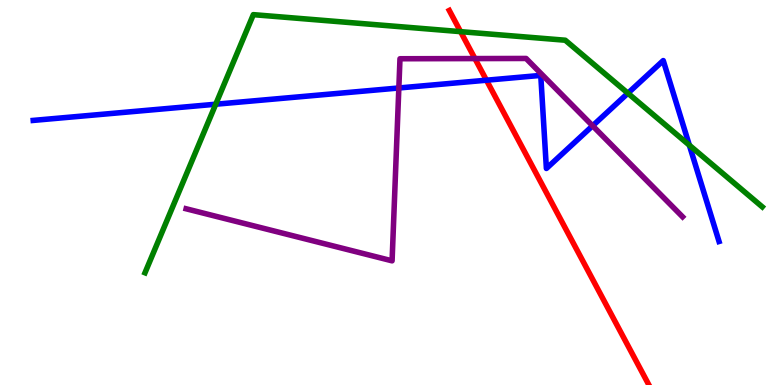[{'lines': ['blue', 'red'], 'intersections': [{'x': 6.28, 'y': 7.92}]}, {'lines': ['green', 'red'], 'intersections': [{'x': 5.94, 'y': 9.18}]}, {'lines': ['purple', 'red'], 'intersections': [{'x': 6.13, 'y': 8.48}]}, {'lines': ['blue', 'green'], 'intersections': [{'x': 2.78, 'y': 7.29}, {'x': 8.1, 'y': 7.58}, {'x': 8.89, 'y': 6.23}]}, {'lines': ['blue', 'purple'], 'intersections': [{'x': 5.15, 'y': 7.71}, {'x': 7.65, 'y': 6.73}]}, {'lines': ['green', 'purple'], 'intersections': []}]